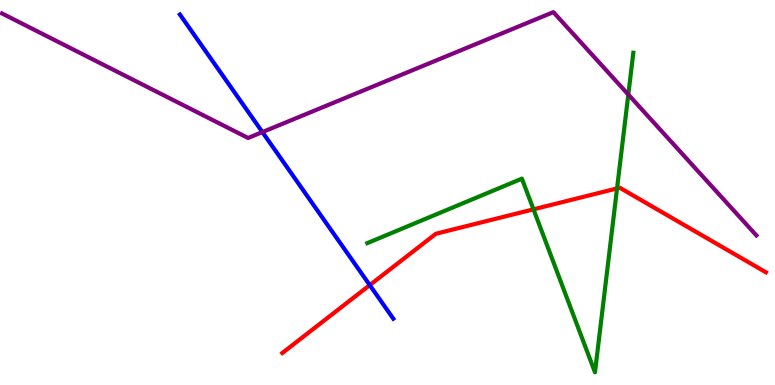[{'lines': ['blue', 'red'], 'intersections': [{'x': 4.77, 'y': 2.59}]}, {'lines': ['green', 'red'], 'intersections': [{'x': 6.88, 'y': 4.56}, {'x': 7.96, 'y': 5.11}]}, {'lines': ['purple', 'red'], 'intersections': []}, {'lines': ['blue', 'green'], 'intersections': []}, {'lines': ['blue', 'purple'], 'intersections': [{'x': 3.39, 'y': 6.57}]}, {'lines': ['green', 'purple'], 'intersections': [{'x': 8.11, 'y': 7.54}]}]